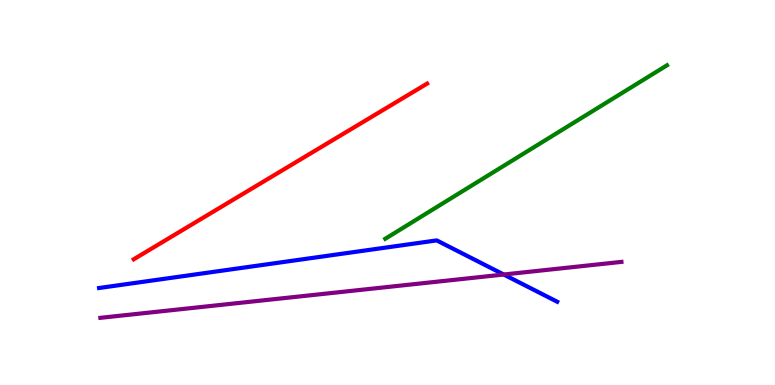[{'lines': ['blue', 'red'], 'intersections': []}, {'lines': ['green', 'red'], 'intersections': []}, {'lines': ['purple', 'red'], 'intersections': []}, {'lines': ['blue', 'green'], 'intersections': []}, {'lines': ['blue', 'purple'], 'intersections': [{'x': 6.5, 'y': 2.87}]}, {'lines': ['green', 'purple'], 'intersections': []}]